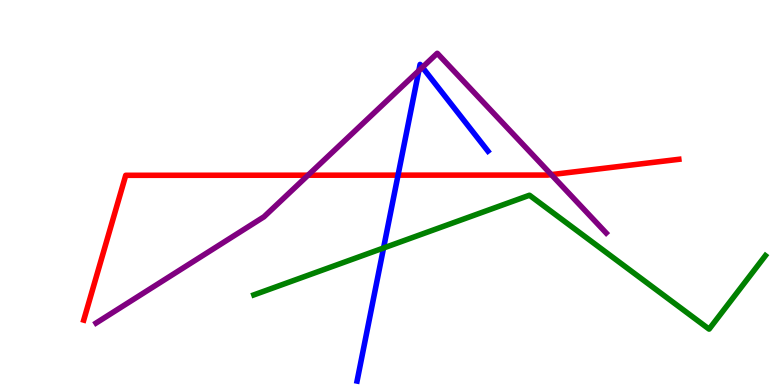[{'lines': ['blue', 'red'], 'intersections': [{'x': 5.14, 'y': 5.45}]}, {'lines': ['green', 'red'], 'intersections': []}, {'lines': ['purple', 'red'], 'intersections': [{'x': 3.97, 'y': 5.45}, {'x': 7.11, 'y': 5.46}]}, {'lines': ['blue', 'green'], 'intersections': [{'x': 4.95, 'y': 3.56}]}, {'lines': ['blue', 'purple'], 'intersections': [{'x': 5.4, 'y': 8.16}, {'x': 5.45, 'y': 8.25}]}, {'lines': ['green', 'purple'], 'intersections': []}]